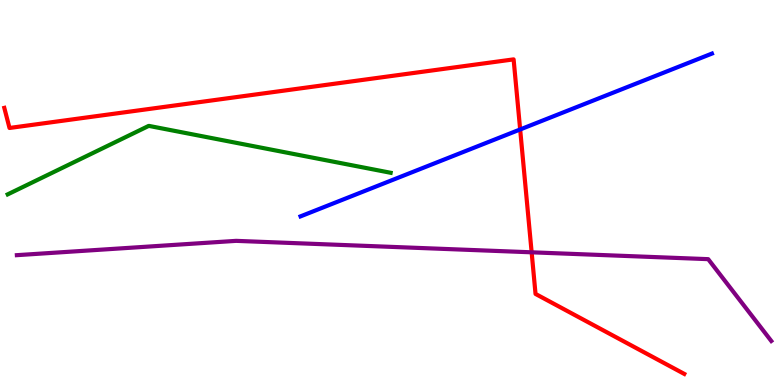[{'lines': ['blue', 'red'], 'intersections': [{'x': 6.71, 'y': 6.64}]}, {'lines': ['green', 'red'], 'intersections': []}, {'lines': ['purple', 'red'], 'intersections': [{'x': 6.86, 'y': 3.45}]}, {'lines': ['blue', 'green'], 'intersections': []}, {'lines': ['blue', 'purple'], 'intersections': []}, {'lines': ['green', 'purple'], 'intersections': []}]